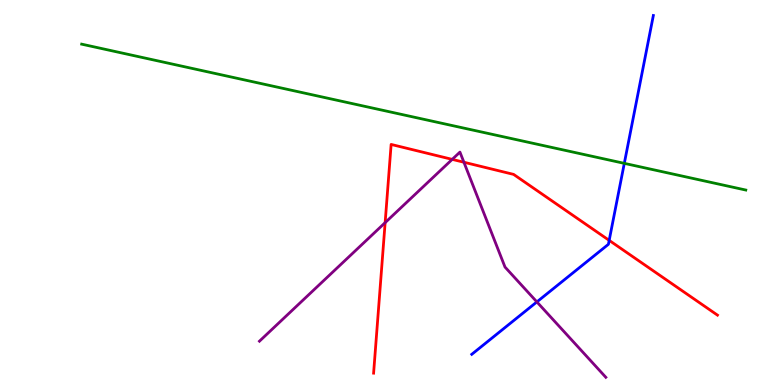[{'lines': ['blue', 'red'], 'intersections': [{'x': 7.86, 'y': 3.76}]}, {'lines': ['green', 'red'], 'intersections': []}, {'lines': ['purple', 'red'], 'intersections': [{'x': 4.97, 'y': 4.22}, {'x': 5.84, 'y': 5.86}, {'x': 5.99, 'y': 5.79}]}, {'lines': ['blue', 'green'], 'intersections': [{'x': 8.06, 'y': 5.76}]}, {'lines': ['blue', 'purple'], 'intersections': [{'x': 6.93, 'y': 2.16}]}, {'lines': ['green', 'purple'], 'intersections': []}]